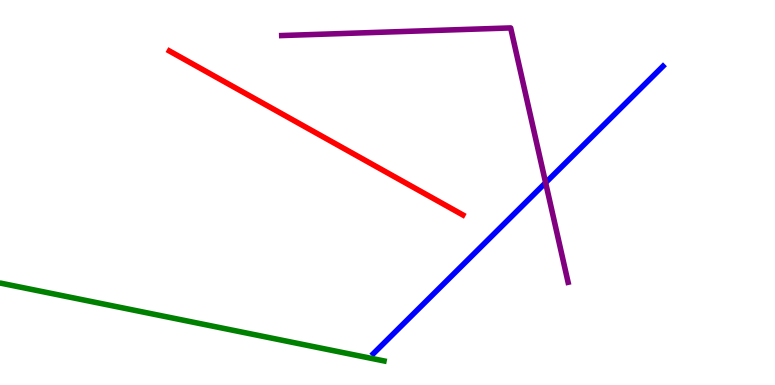[{'lines': ['blue', 'red'], 'intersections': []}, {'lines': ['green', 'red'], 'intersections': []}, {'lines': ['purple', 'red'], 'intersections': []}, {'lines': ['blue', 'green'], 'intersections': []}, {'lines': ['blue', 'purple'], 'intersections': [{'x': 7.04, 'y': 5.25}]}, {'lines': ['green', 'purple'], 'intersections': []}]